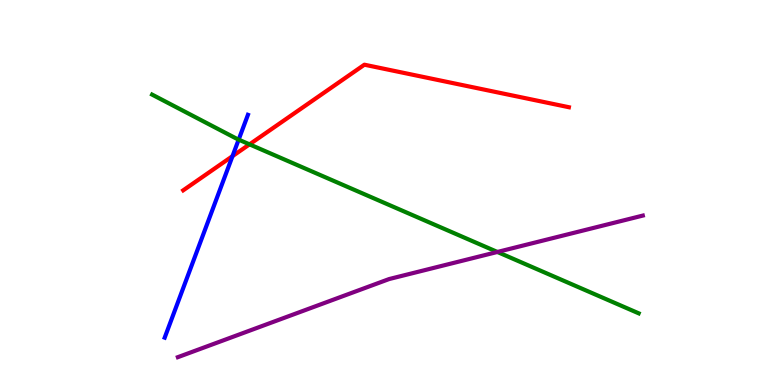[{'lines': ['blue', 'red'], 'intersections': [{'x': 3.0, 'y': 5.94}]}, {'lines': ['green', 'red'], 'intersections': [{'x': 3.22, 'y': 6.25}]}, {'lines': ['purple', 'red'], 'intersections': []}, {'lines': ['blue', 'green'], 'intersections': [{'x': 3.08, 'y': 6.37}]}, {'lines': ['blue', 'purple'], 'intersections': []}, {'lines': ['green', 'purple'], 'intersections': [{'x': 6.42, 'y': 3.46}]}]